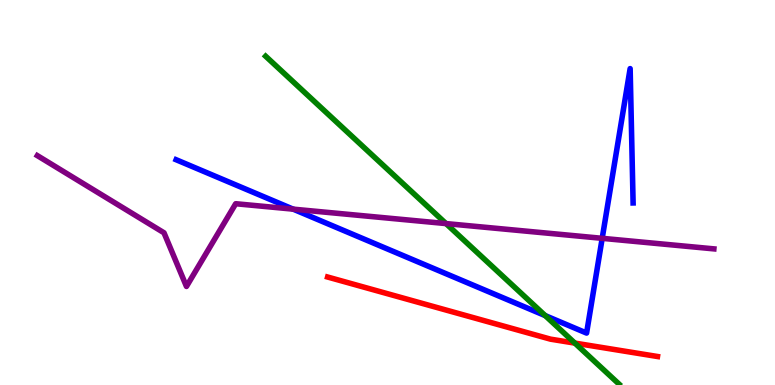[{'lines': ['blue', 'red'], 'intersections': []}, {'lines': ['green', 'red'], 'intersections': [{'x': 7.42, 'y': 1.09}]}, {'lines': ['purple', 'red'], 'intersections': []}, {'lines': ['blue', 'green'], 'intersections': [{'x': 7.04, 'y': 1.8}]}, {'lines': ['blue', 'purple'], 'intersections': [{'x': 3.78, 'y': 4.57}, {'x': 7.77, 'y': 3.81}]}, {'lines': ['green', 'purple'], 'intersections': [{'x': 5.76, 'y': 4.19}]}]